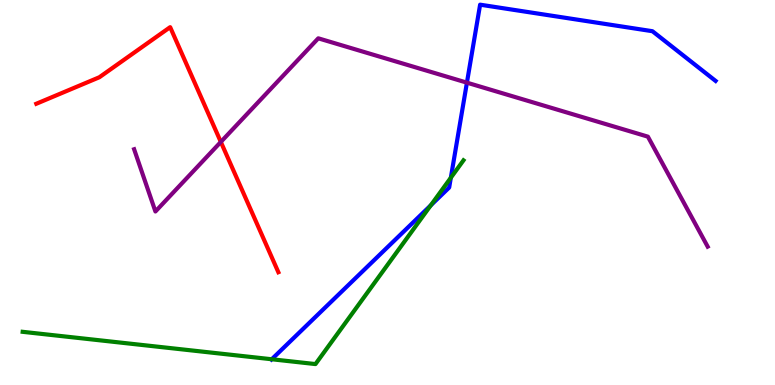[{'lines': ['blue', 'red'], 'intersections': []}, {'lines': ['green', 'red'], 'intersections': []}, {'lines': ['purple', 'red'], 'intersections': [{'x': 2.85, 'y': 6.31}]}, {'lines': ['blue', 'green'], 'intersections': [{'x': 3.51, 'y': 0.669}, {'x': 5.56, 'y': 4.67}, {'x': 5.82, 'y': 5.38}]}, {'lines': ['blue', 'purple'], 'intersections': [{'x': 6.02, 'y': 7.85}]}, {'lines': ['green', 'purple'], 'intersections': []}]